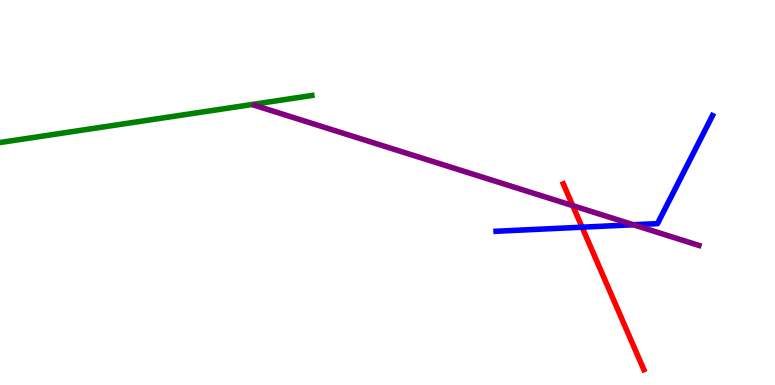[{'lines': ['blue', 'red'], 'intersections': [{'x': 7.51, 'y': 4.1}]}, {'lines': ['green', 'red'], 'intersections': []}, {'lines': ['purple', 'red'], 'intersections': [{'x': 7.39, 'y': 4.66}]}, {'lines': ['blue', 'green'], 'intersections': []}, {'lines': ['blue', 'purple'], 'intersections': [{'x': 8.17, 'y': 4.16}]}, {'lines': ['green', 'purple'], 'intersections': []}]